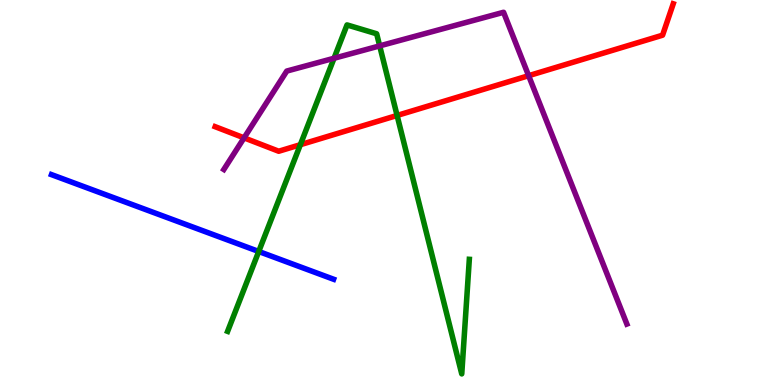[{'lines': ['blue', 'red'], 'intersections': []}, {'lines': ['green', 'red'], 'intersections': [{'x': 3.88, 'y': 6.24}, {'x': 5.12, 'y': 7.0}]}, {'lines': ['purple', 'red'], 'intersections': [{'x': 3.15, 'y': 6.42}, {'x': 6.82, 'y': 8.03}]}, {'lines': ['blue', 'green'], 'intersections': [{'x': 3.34, 'y': 3.47}]}, {'lines': ['blue', 'purple'], 'intersections': []}, {'lines': ['green', 'purple'], 'intersections': [{'x': 4.31, 'y': 8.49}, {'x': 4.9, 'y': 8.81}]}]